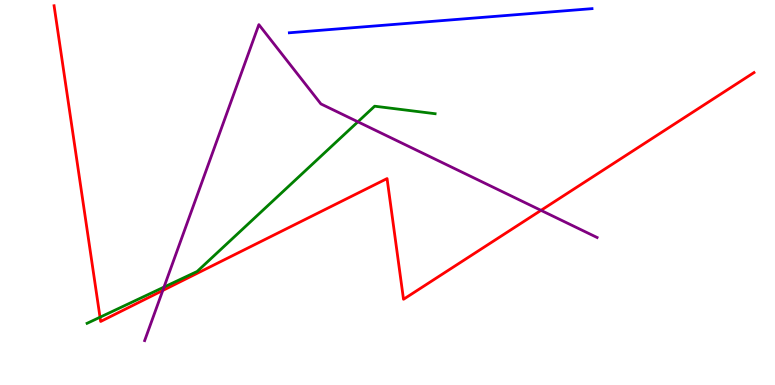[{'lines': ['blue', 'red'], 'intersections': []}, {'lines': ['green', 'red'], 'intersections': [{'x': 1.29, 'y': 1.76}]}, {'lines': ['purple', 'red'], 'intersections': [{'x': 2.1, 'y': 2.46}, {'x': 6.98, 'y': 4.54}]}, {'lines': ['blue', 'green'], 'intersections': []}, {'lines': ['blue', 'purple'], 'intersections': []}, {'lines': ['green', 'purple'], 'intersections': [{'x': 2.12, 'y': 2.54}, {'x': 4.62, 'y': 6.84}]}]